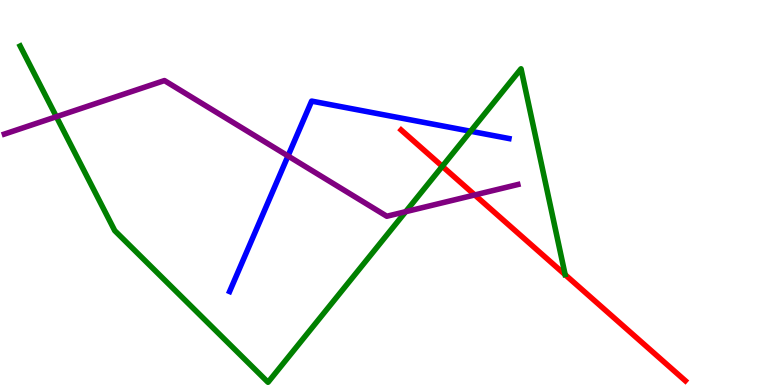[{'lines': ['blue', 'red'], 'intersections': []}, {'lines': ['green', 'red'], 'intersections': [{'x': 5.71, 'y': 5.68}]}, {'lines': ['purple', 'red'], 'intersections': [{'x': 6.13, 'y': 4.94}]}, {'lines': ['blue', 'green'], 'intersections': [{'x': 6.07, 'y': 6.59}]}, {'lines': ['blue', 'purple'], 'intersections': [{'x': 3.72, 'y': 5.95}]}, {'lines': ['green', 'purple'], 'intersections': [{'x': 0.727, 'y': 6.97}, {'x': 5.23, 'y': 4.5}]}]